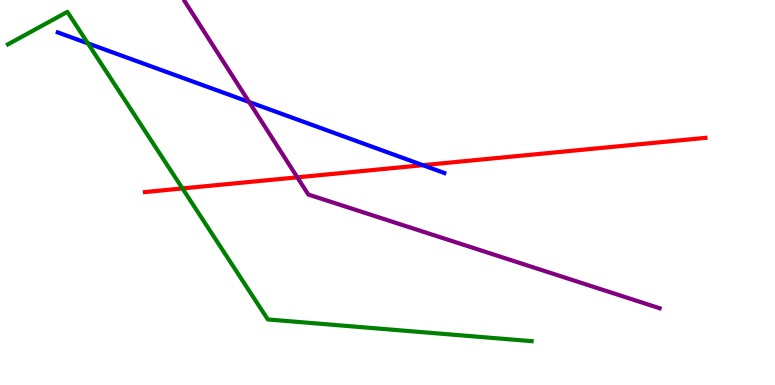[{'lines': ['blue', 'red'], 'intersections': [{'x': 5.46, 'y': 5.71}]}, {'lines': ['green', 'red'], 'intersections': [{'x': 2.35, 'y': 5.11}]}, {'lines': ['purple', 'red'], 'intersections': [{'x': 3.84, 'y': 5.39}]}, {'lines': ['blue', 'green'], 'intersections': [{'x': 1.13, 'y': 8.87}]}, {'lines': ['blue', 'purple'], 'intersections': [{'x': 3.21, 'y': 7.35}]}, {'lines': ['green', 'purple'], 'intersections': []}]